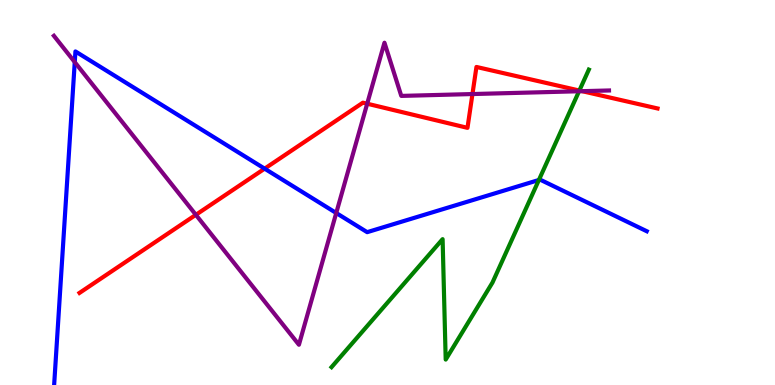[{'lines': ['blue', 'red'], 'intersections': [{'x': 3.41, 'y': 5.62}]}, {'lines': ['green', 'red'], 'intersections': [{'x': 7.48, 'y': 7.65}]}, {'lines': ['purple', 'red'], 'intersections': [{'x': 2.53, 'y': 4.42}, {'x': 4.74, 'y': 7.31}, {'x': 6.1, 'y': 7.56}, {'x': 7.51, 'y': 7.63}]}, {'lines': ['blue', 'green'], 'intersections': [{'x': 6.95, 'y': 5.33}]}, {'lines': ['blue', 'purple'], 'intersections': [{'x': 0.965, 'y': 8.39}, {'x': 4.34, 'y': 4.47}]}, {'lines': ['green', 'purple'], 'intersections': [{'x': 7.47, 'y': 7.63}]}]